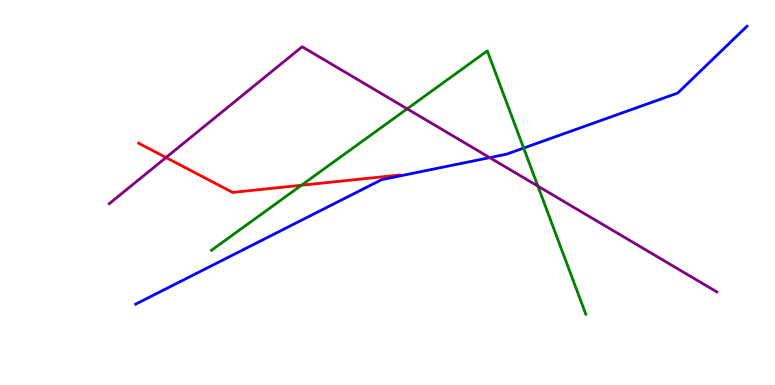[{'lines': ['blue', 'red'], 'intersections': []}, {'lines': ['green', 'red'], 'intersections': [{'x': 3.89, 'y': 5.19}]}, {'lines': ['purple', 'red'], 'intersections': [{'x': 2.14, 'y': 5.91}]}, {'lines': ['blue', 'green'], 'intersections': [{'x': 6.76, 'y': 6.15}]}, {'lines': ['blue', 'purple'], 'intersections': [{'x': 6.32, 'y': 5.91}]}, {'lines': ['green', 'purple'], 'intersections': [{'x': 5.25, 'y': 7.17}, {'x': 6.94, 'y': 5.17}]}]